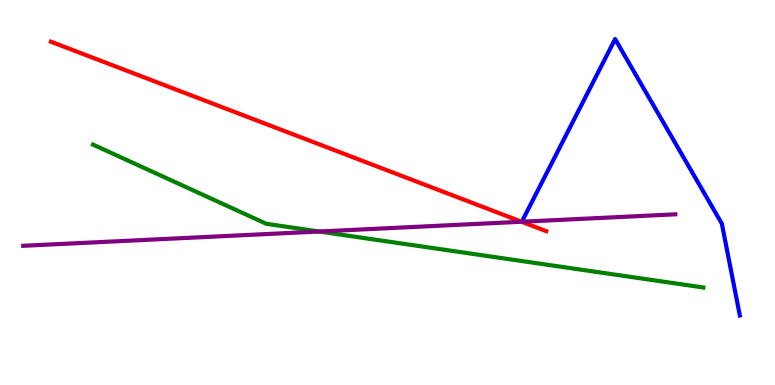[{'lines': ['blue', 'red'], 'intersections': []}, {'lines': ['green', 'red'], 'intersections': []}, {'lines': ['purple', 'red'], 'intersections': [{'x': 6.73, 'y': 4.24}]}, {'lines': ['blue', 'green'], 'intersections': []}, {'lines': ['blue', 'purple'], 'intersections': []}, {'lines': ['green', 'purple'], 'intersections': [{'x': 4.12, 'y': 3.99}]}]